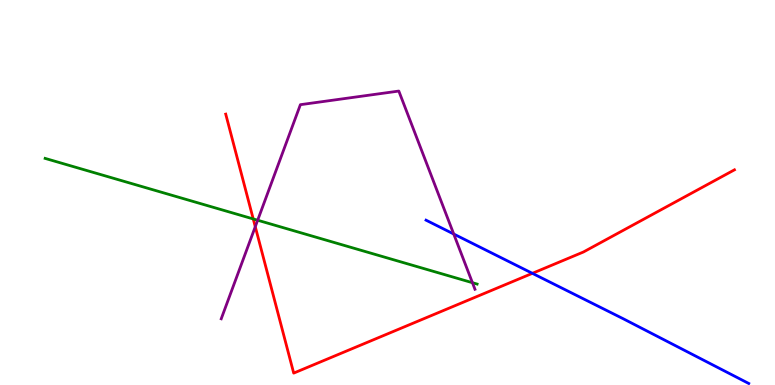[{'lines': ['blue', 'red'], 'intersections': [{'x': 6.87, 'y': 2.9}]}, {'lines': ['green', 'red'], 'intersections': [{'x': 3.27, 'y': 4.31}]}, {'lines': ['purple', 'red'], 'intersections': [{'x': 3.29, 'y': 4.11}]}, {'lines': ['blue', 'green'], 'intersections': []}, {'lines': ['blue', 'purple'], 'intersections': [{'x': 5.85, 'y': 3.92}]}, {'lines': ['green', 'purple'], 'intersections': [{'x': 3.32, 'y': 4.28}, {'x': 6.1, 'y': 2.66}]}]